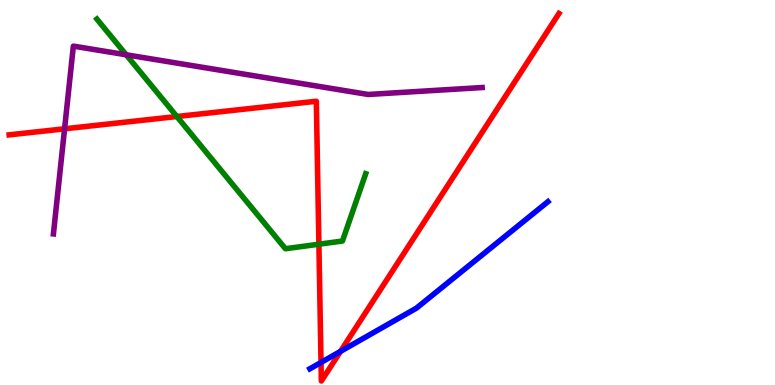[{'lines': ['blue', 'red'], 'intersections': [{'x': 4.14, 'y': 0.586}, {'x': 4.39, 'y': 0.874}]}, {'lines': ['green', 'red'], 'intersections': [{'x': 2.28, 'y': 6.97}, {'x': 4.11, 'y': 3.66}]}, {'lines': ['purple', 'red'], 'intersections': [{'x': 0.833, 'y': 6.65}]}, {'lines': ['blue', 'green'], 'intersections': []}, {'lines': ['blue', 'purple'], 'intersections': []}, {'lines': ['green', 'purple'], 'intersections': [{'x': 1.63, 'y': 8.58}]}]